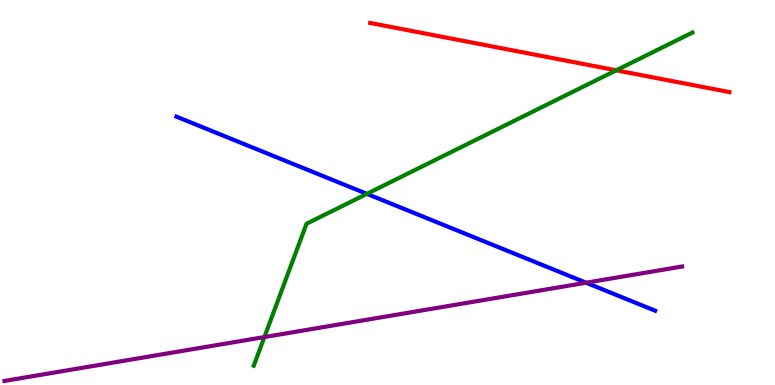[{'lines': ['blue', 'red'], 'intersections': []}, {'lines': ['green', 'red'], 'intersections': [{'x': 7.95, 'y': 8.17}]}, {'lines': ['purple', 'red'], 'intersections': []}, {'lines': ['blue', 'green'], 'intersections': [{'x': 4.73, 'y': 4.97}]}, {'lines': ['blue', 'purple'], 'intersections': [{'x': 7.56, 'y': 2.66}]}, {'lines': ['green', 'purple'], 'intersections': [{'x': 3.41, 'y': 1.25}]}]